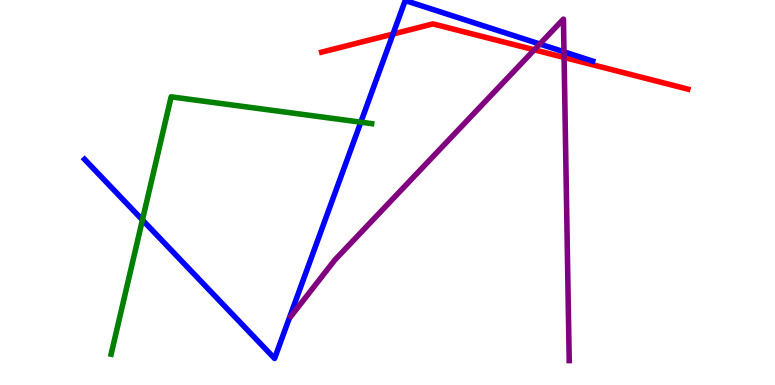[{'lines': ['blue', 'red'], 'intersections': [{'x': 5.07, 'y': 9.12}]}, {'lines': ['green', 'red'], 'intersections': []}, {'lines': ['purple', 'red'], 'intersections': [{'x': 6.89, 'y': 8.71}, {'x': 7.28, 'y': 8.51}]}, {'lines': ['blue', 'green'], 'intersections': [{'x': 1.84, 'y': 4.29}, {'x': 4.66, 'y': 6.83}]}, {'lines': ['blue', 'purple'], 'intersections': [{'x': 6.97, 'y': 8.86}, {'x': 7.28, 'y': 8.65}]}, {'lines': ['green', 'purple'], 'intersections': []}]